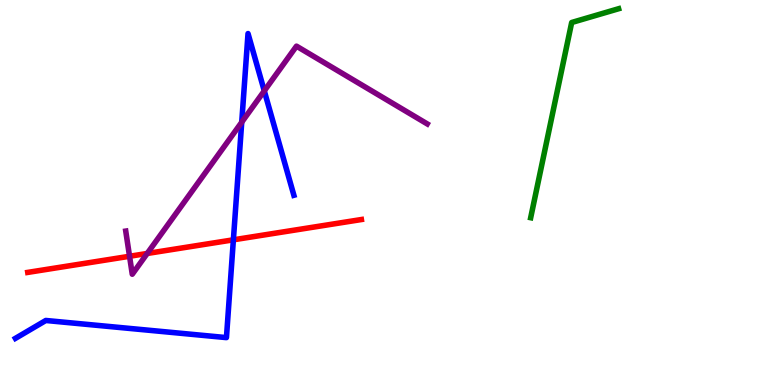[{'lines': ['blue', 'red'], 'intersections': [{'x': 3.01, 'y': 3.77}]}, {'lines': ['green', 'red'], 'intersections': []}, {'lines': ['purple', 'red'], 'intersections': [{'x': 1.67, 'y': 3.34}, {'x': 1.9, 'y': 3.42}]}, {'lines': ['blue', 'green'], 'intersections': []}, {'lines': ['blue', 'purple'], 'intersections': [{'x': 3.12, 'y': 6.83}, {'x': 3.41, 'y': 7.64}]}, {'lines': ['green', 'purple'], 'intersections': []}]